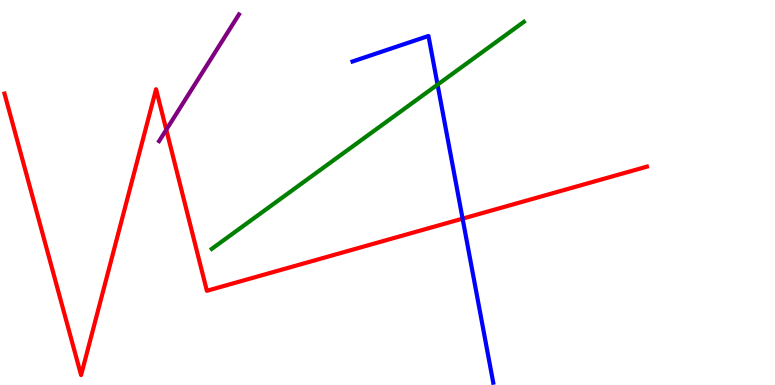[{'lines': ['blue', 'red'], 'intersections': [{'x': 5.97, 'y': 4.32}]}, {'lines': ['green', 'red'], 'intersections': []}, {'lines': ['purple', 'red'], 'intersections': [{'x': 2.15, 'y': 6.63}]}, {'lines': ['blue', 'green'], 'intersections': [{'x': 5.65, 'y': 7.8}]}, {'lines': ['blue', 'purple'], 'intersections': []}, {'lines': ['green', 'purple'], 'intersections': []}]